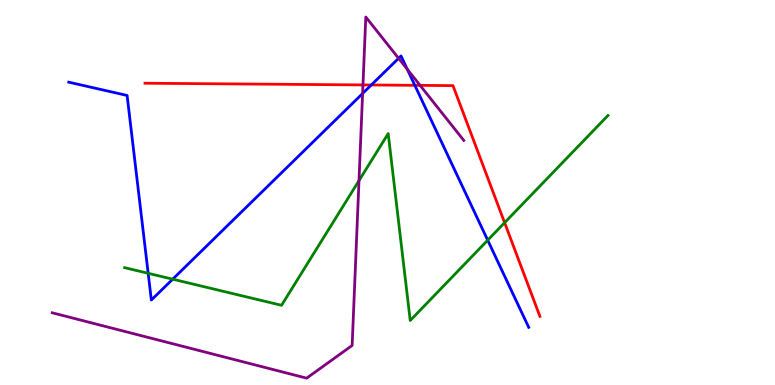[{'lines': ['blue', 'red'], 'intersections': [{'x': 4.79, 'y': 7.79}, {'x': 5.35, 'y': 7.78}]}, {'lines': ['green', 'red'], 'intersections': [{'x': 6.51, 'y': 4.22}]}, {'lines': ['purple', 'red'], 'intersections': [{'x': 4.68, 'y': 7.79}, {'x': 5.42, 'y': 7.78}]}, {'lines': ['blue', 'green'], 'intersections': [{'x': 1.91, 'y': 2.9}, {'x': 2.23, 'y': 2.75}, {'x': 6.29, 'y': 3.76}]}, {'lines': ['blue', 'purple'], 'intersections': [{'x': 4.68, 'y': 7.57}, {'x': 5.14, 'y': 8.49}, {'x': 5.25, 'y': 8.2}]}, {'lines': ['green', 'purple'], 'intersections': [{'x': 4.63, 'y': 5.31}]}]